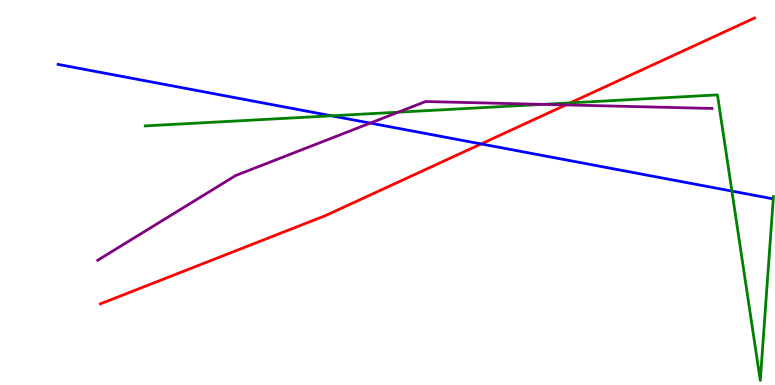[{'lines': ['blue', 'red'], 'intersections': [{'x': 6.21, 'y': 6.26}]}, {'lines': ['green', 'red'], 'intersections': [{'x': 7.36, 'y': 7.33}]}, {'lines': ['purple', 'red'], 'intersections': [{'x': 7.3, 'y': 7.27}]}, {'lines': ['blue', 'green'], 'intersections': [{'x': 4.28, 'y': 6.99}, {'x': 9.44, 'y': 5.04}]}, {'lines': ['blue', 'purple'], 'intersections': [{'x': 4.78, 'y': 6.8}]}, {'lines': ['green', 'purple'], 'intersections': [{'x': 5.14, 'y': 7.09}, {'x': 7.0, 'y': 7.29}]}]